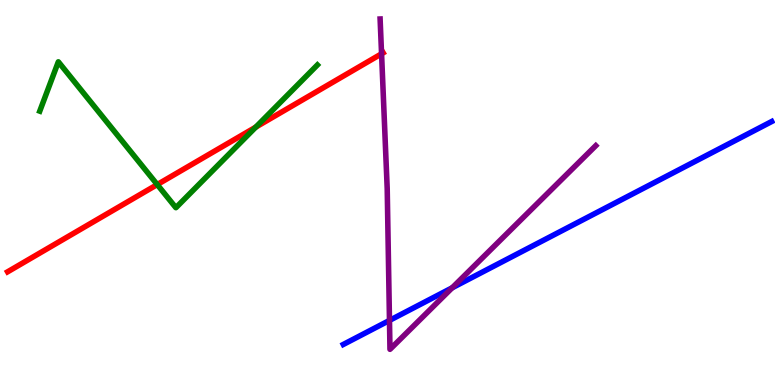[{'lines': ['blue', 'red'], 'intersections': []}, {'lines': ['green', 'red'], 'intersections': [{'x': 2.03, 'y': 5.21}, {'x': 3.3, 'y': 6.7}]}, {'lines': ['purple', 'red'], 'intersections': [{'x': 4.92, 'y': 8.6}]}, {'lines': ['blue', 'green'], 'intersections': []}, {'lines': ['blue', 'purple'], 'intersections': [{'x': 5.03, 'y': 1.68}, {'x': 5.83, 'y': 2.52}]}, {'lines': ['green', 'purple'], 'intersections': []}]